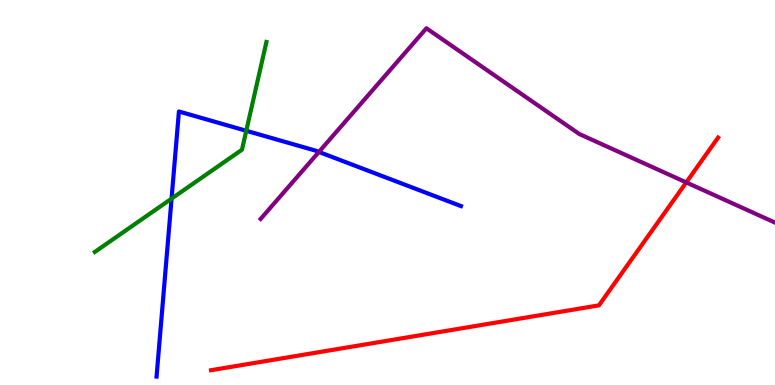[{'lines': ['blue', 'red'], 'intersections': []}, {'lines': ['green', 'red'], 'intersections': []}, {'lines': ['purple', 'red'], 'intersections': [{'x': 8.85, 'y': 5.26}]}, {'lines': ['blue', 'green'], 'intersections': [{'x': 2.21, 'y': 4.84}, {'x': 3.18, 'y': 6.6}]}, {'lines': ['blue', 'purple'], 'intersections': [{'x': 4.11, 'y': 6.05}]}, {'lines': ['green', 'purple'], 'intersections': []}]